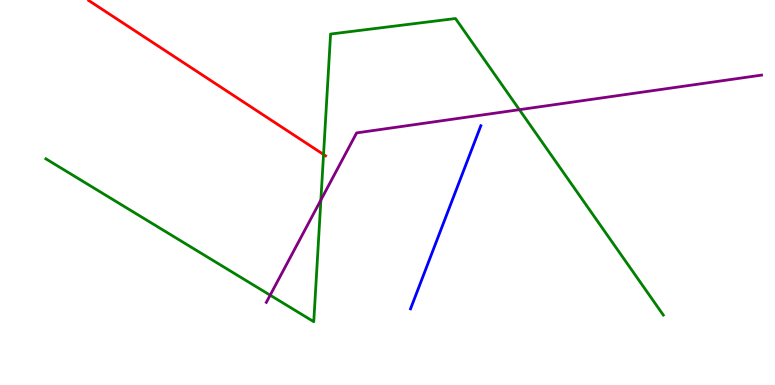[{'lines': ['blue', 'red'], 'intersections': []}, {'lines': ['green', 'red'], 'intersections': [{'x': 4.17, 'y': 5.99}]}, {'lines': ['purple', 'red'], 'intersections': []}, {'lines': ['blue', 'green'], 'intersections': []}, {'lines': ['blue', 'purple'], 'intersections': []}, {'lines': ['green', 'purple'], 'intersections': [{'x': 3.49, 'y': 2.33}, {'x': 4.14, 'y': 4.8}, {'x': 6.7, 'y': 7.15}]}]